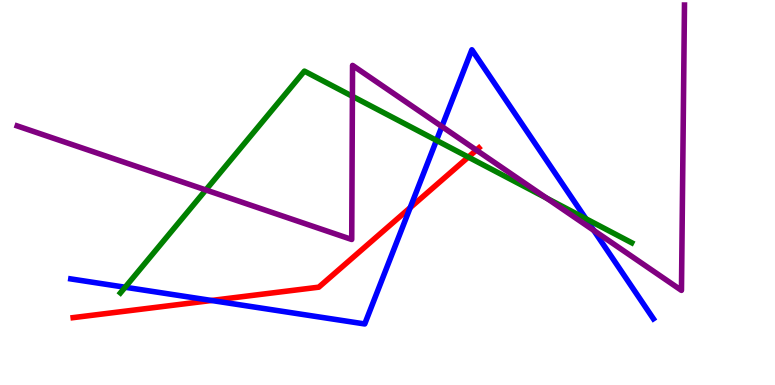[{'lines': ['blue', 'red'], 'intersections': [{'x': 2.73, 'y': 2.2}, {'x': 5.29, 'y': 4.61}]}, {'lines': ['green', 'red'], 'intersections': [{'x': 6.04, 'y': 5.92}]}, {'lines': ['purple', 'red'], 'intersections': [{'x': 6.15, 'y': 6.1}]}, {'lines': ['blue', 'green'], 'intersections': [{'x': 1.61, 'y': 2.54}, {'x': 5.63, 'y': 6.35}, {'x': 7.56, 'y': 4.32}]}, {'lines': ['blue', 'purple'], 'intersections': [{'x': 5.7, 'y': 6.71}, {'x': 7.66, 'y': 4.02}]}, {'lines': ['green', 'purple'], 'intersections': [{'x': 2.66, 'y': 5.07}, {'x': 4.55, 'y': 7.5}, {'x': 7.05, 'y': 4.85}]}]